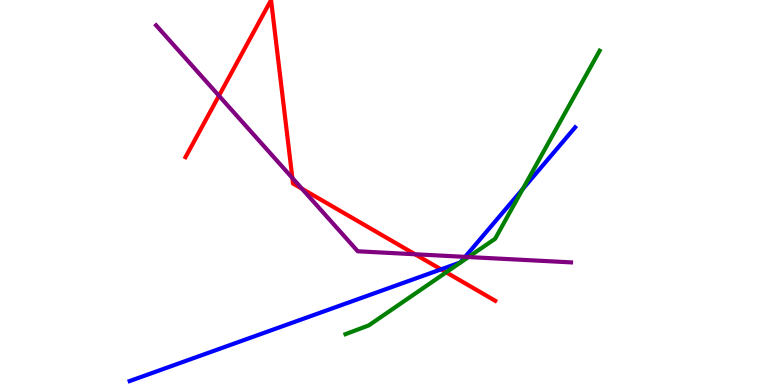[{'lines': ['blue', 'red'], 'intersections': [{'x': 5.69, 'y': 3.0}]}, {'lines': ['green', 'red'], 'intersections': [{'x': 5.76, 'y': 2.93}]}, {'lines': ['purple', 'red'], 'intersections': [{'x': 2.83, 'y': 7.51}, {'x': 3.77, 'y': 5.38}, {'x': 3.9, 'y': 5.1}, {'x': 5.36, 'y': 3.4}]}, {'lines': ['blue', 'green'], 'intersections': [{'x': 6.75, 'y': 5.09}]}, {'lines': ['blue', 'purple'], 'intersections': [{'x': 6.0, 'y': 3.33}]}, {'lines': ['green', 'purple'], 'intersections': [{'x': 6.04, 'y': 3.32}]}]